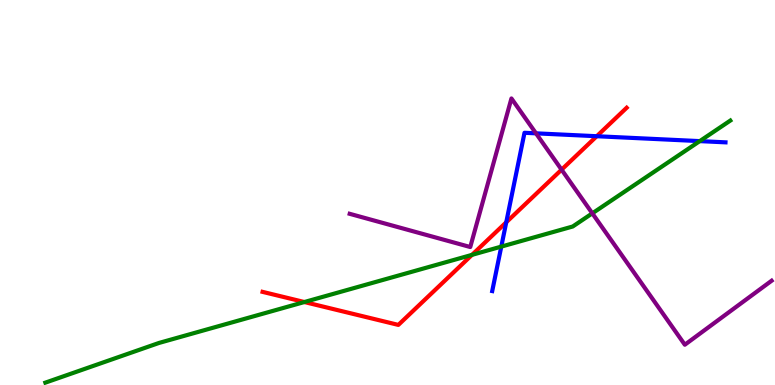[{'lines': ['blue', 'red'], 'intersections': [{'x': 6.53, 'y': 4.23}, {'x': 7.7, 'y': 6.46}]}, {'lines': ['green', 'red'], 'intersections': [{'x': 3.93, 'y': 2.15}, {'x': 6.09, 'y': 3.38}]}, {'lines': ['purple', 'red'], 'intersections': [{'x': 7.25, 'y': 5.59}]}, {'lines': ['blue', 'green'], 'intersections': [{'x': 6.47, 'y': 3.59}, {'x': 9.03, 'y': 6.33}]}, {'lines': ['blue', 'purple'], 'intersections': [{'x': 6.92, 'y': 6.54}]}, {'lines': ['green', 'purple'], 'intersections': [{'x': 7.64, 'y': 4.46}]}]